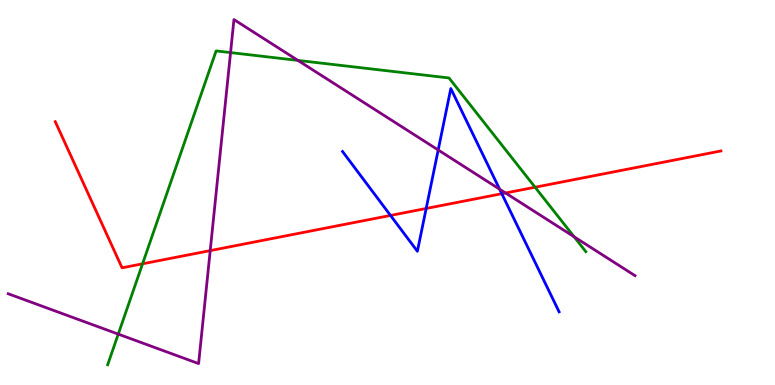[{'lines': ['blue', 'red'], 'intersections': [{'x': 5.04, 'y': 4.4}, {'x': 5.5, 'y': 4.59}, {'x': 6.48, 'y': 4.97}]}, {'lines': ['green', 'red'], 'intersections': [{'x': 1.84, 'y': 3.15}, {'x': 6.9, 'y': 5.14}]}, {'lines': ['purple', 'red'], 'intersections': [{'x': 2.71, 'y': 3.49}, {'x': 6.52, 'y': 4.99}]}, {'lines': ['blue', 'green'], 'intersections': []}, {'lines': ['blue', 'purple'], 'intersections': [{'x': 5.65, 'y': 6.1}, {'x': 6.45, 'y': 5.09}]}, {'lines': ['green', 'purple'], 'intersections': [{'x': 1.53, 'y': 1.32}, {'x': 2.97, 'y': 8.63}, {'x': 3.84, 'y': 8.43}, {'x': 7.41, 'y': 3.85}]}]